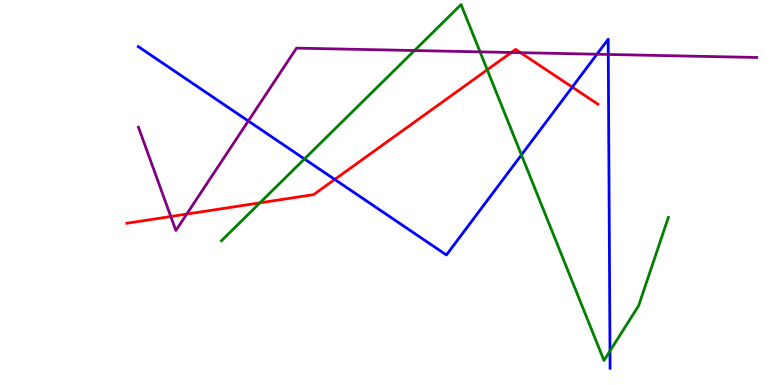[{'lines': ['blue', 'red'], 'intersections': [{'x': 4.32, 'y': 5.34}, {'x': 7.38, 'y': 7.74}]}, {'lines': ['green', 'red'], 'intersections': [{'x': 3.35, 'y': 4.73}, {'x': 6.29, 'y': 8.19}]}, {'lines': ['purple', 'red'], 'intersections': [{'x': 2.2, 'y': 4.38}, {'x': 2.41, 'y': 4.44}, {'x': 6.6, 'y': 8.64}, {'x': 6.72, 'y': 8.63}]}, {'lines': ['blue', 'green'], 'intersections': [{'x': 3.93, 'y': 5.87}, {'x': 6.73, 'y': 5.98}, {'x': 7.87, 'y': 0.883}]}, {'lines': ['blue', 'purple'], 'intersections': [{'x': 3.2, 'y': 6.86}, {'x': 7.7, 'y': 8.59}, {'x': 7.85, 'y': 8.59}]}, {'lines': ['green', 'purple'], 'intersections': [{'x': 5.35, 'y': 8.69}, {'x': 6.19, 'y': 8.65}]}]